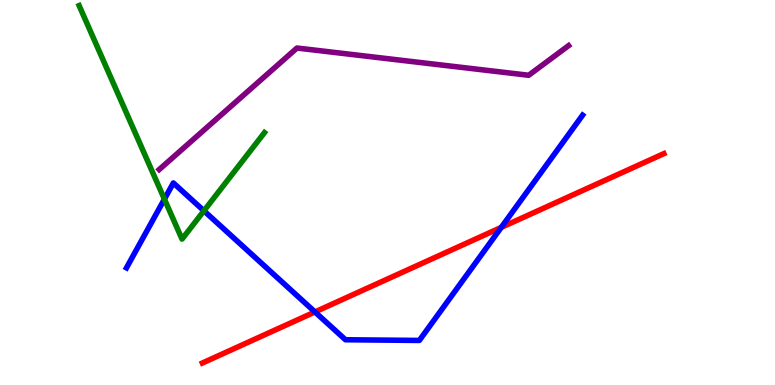[{'lines': ['blue', 'red'], 'intersections': [{'x': 4.06, 'y': 1.9}, {'x': 6.47, 'y': 4.09}]}, {'lines': ['green', 'red'], 'intersections': []}, {'lines': ['purple', 'red'], 'intersections': []}, {'lines': ['blue', 'green'], 'intersections': [{'x': 2.12, 'y': 4.83}, {'x': 2.63, 'y': 4.52}]}, {'lines': ['blue', 'purple'], 'intersections': []}, {'lines': ['green', 'purple'], 'intersections': []}]